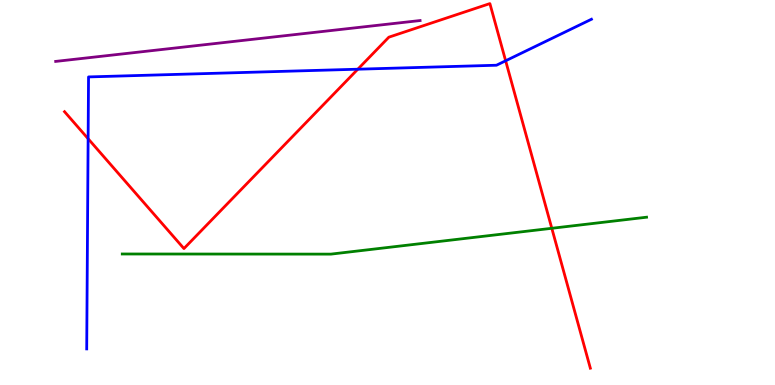[{'lines': ['blue', 'red'], 'intersections': [{'x': 1.14, 'y': 6.4}, {'x': 4.62, 'y': 8.2}, {'x': 6.52, 'y': 8.42}]}, {'lines': ['green', 'red'], 'intersections': [{'x': 7.12, 'y': 4.07}]}, {'lines': ['purple', 'red'], 'intersections': []}, {'lines': ['blue', 'green'], 'intersections': []}, {'lines': ['blue', 'purple'], 'intersections': []}, {'lines': ['green', 'purple'], 'intersections': []}]